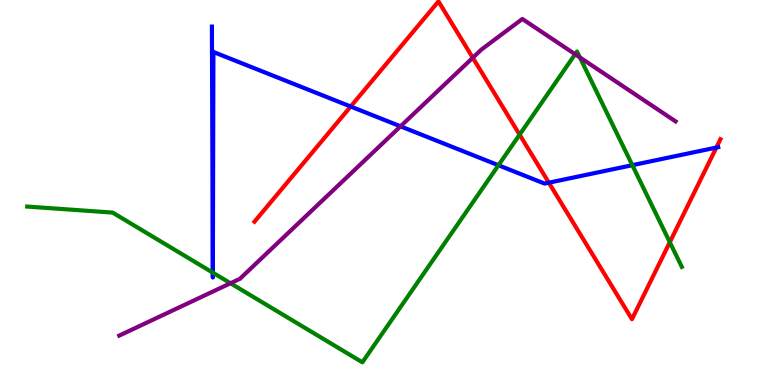[{'lines': ['blue', 'red'], 'intersections': [{'x': 4.52, 'y': 7.23}, {'x': 7.08, 'y': 5.25}, {'x': 9.24, 'y': 6.17}]}, {'lines': ['green', 'red'], 'intersections': [{'x': 6.7, 'y': 6.5}, {'x': 8.64, 'y': 3.71}]}, {'lines': ['purple', 'red'], 'intersections': [{'x': 6.1, 'y': 8.5}]}, {'lines': ['blue', 'green'], 'intersections': [{'x': 2.75, 'y': 2.92}, {'x': 2.75, 'y': 2.92}, {'x': 6.43, 'y': 5.71}, {'x': 8.16, 'y': 5.71}]}, {'lines': ['blue', 'purple'], 'intersections': [{'x': 5.17, 'y': 6.72}]}, {'lines': ['green', 'purple'], 'intersections': [{'x': 2.97, 'y': 2.64}, {'x': 7.42, 'y': 8.59}, {'x': 7.48, 'y': 8.51}]}]